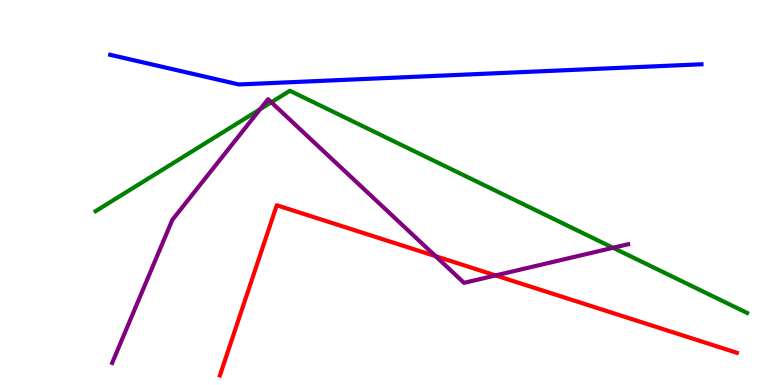[{'lines': ['blue', 'red'], 'intersections': []}, {'lines': ['green', 'red'], 'intersections': []}, {'lines': ['purple', 'red'], 'intersections': [{'x': 5.62, 'y': 3.35}, {'x': 6.4, 'y': 2.85}]}, {'lines': ['blue', 'green'], 'intersections': []}, {'lines': ['blue', 'purple'], 'intersections': []}, {'lines': ['green', 'purple'], 'intersections': [{'x': 3.36, 'y': 7.16}, {'x': 3.5, 'y': 7.34}, {'x': 7.91, 'y': 3.56}]}]